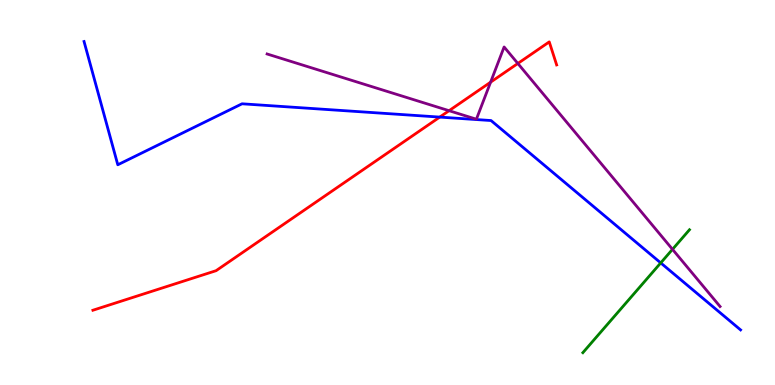[{'lines': ['blue', 'red'], 'intersections': [{'x': 5.67, 'y': 6.96}]}, {'lines': ['green', 'red'], 'intersections': []}, {'lines': ['purple', 'red'], 'intersections': [{'x': 5.79, 'y': 7.12}, {'x': 6.33, 'y': 7.87}, {'x': 6.68, 'y': 8.35}]}, {'lines': ['blue', 'green'], 'intersections': [{'x': 8.53, 'y': 3.17}]}, {'lines': ['blue', 'purple'], 'intersections': []}, {'lines': ['green', 'purple'], 'intersections': [{'x': 8.68, 'y': 3.52}]}]